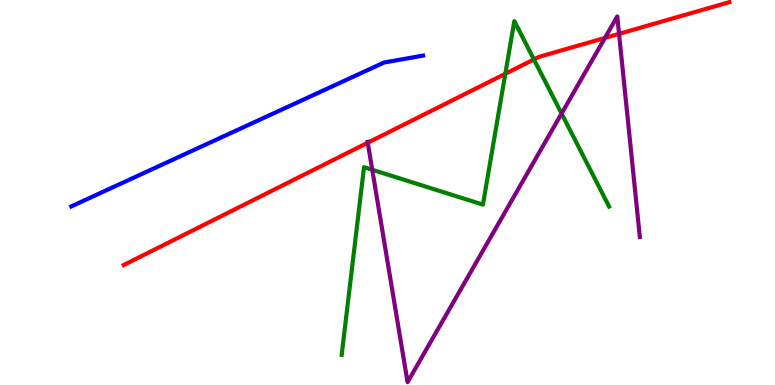[{'lines': ['blue', 'red'], 'intersections': []}, {'lines': ['green', 'red'], 'intersections': [{'x': 6.52, 'y': 8.08}, {'x': 6.89, 'y': 8.46}]}, {'lines': ['purple', 'red'], 'intersections': [{'x': 4.75, 'y': 6.29}, {'x': 7.81, 'y': 9.02}, {'x': 7.99, 'y': 9.12}]}, {'lines': ['blue', 'green'], 'intersections': []}, {'lines': ['blue', 'purple'], 'intersections': []}, {'lines': ['green', 'purple'], 'intersections': [{'x': 4.8, 'y': 5.59}, {'x': 7.25, 'y': 7.05}]}]